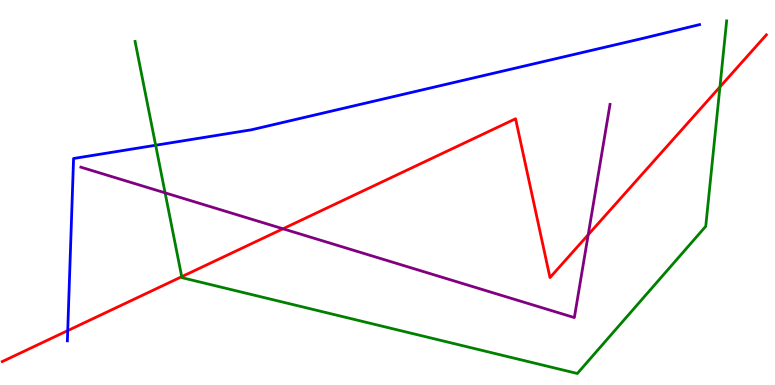[{'lines': ['blue', 'red'], 'intersections': [{'x': 0.874, 'y': 1.41}]}, {'lines': ['green', 'red'], 'intersections': [{'x': 2.34, 'y': 2.81}, {'x': 9.29, 'y': 7.74}]}, {'lines': ['purple', 'red'], 'intersections': [{'x': 3.65, 'y': 4.06}, {'x': 7.59, 'y': 3.9}]}, {'lines': ['blue', 'green'], 'intersections': [{'x': 2.01, 'y': 6.23}]}, {'lines': ['blue', 'purple'], 'intersections': []}, {'lines': ['green', 'purple'], 'intersections': [{'x': 2.13, 'y': 4.99}]}]